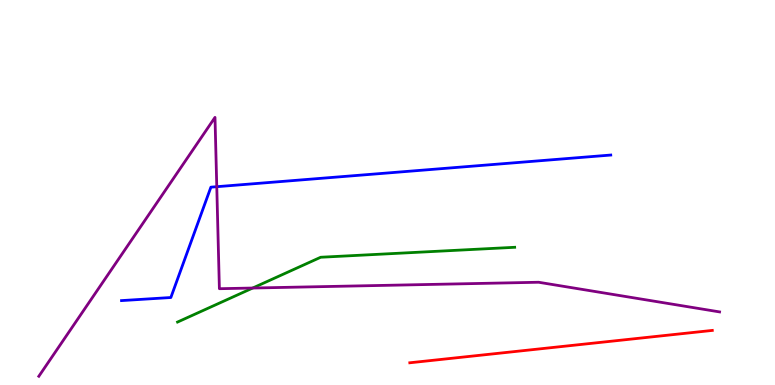[{'lines': ['blue', 'red'], 'intersections': []}, {'lines': ['green', 'red'], 'intersections': []}, {'lines': ['purple', 'red'], 'intersections': []}, {'lines': ['blue', 'green'], 'intersections': []}, {'lines': ['blue', 'purple'], 'intersections': [{'x': 2.8, 'y': 5.15}]}, {'lines': ['green', 'purple'], 'intersections': [{'x': 3.26, 'y': 2.52}]}]